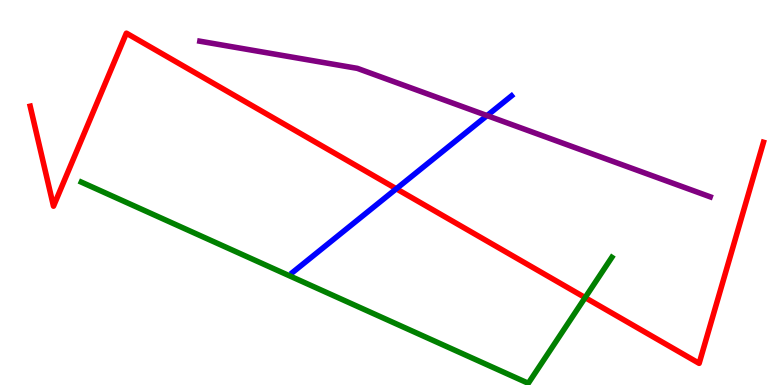[{'lines': ['blue', 'red'], 'intersections': [{'x': 5.11, 'y': 5.1}]}, {'lines': ['green', 'red'], 'intersections': [{'x': 7.55, 'y': 2.27}]}, {'lines': ['purple', 'red'], 'intersections': []}, {'lines': ['blue', 'green'], 'intersections': []}, {'lines': ['blue', 'purple'], 'intersections': [{'x': 6.28, 'y': 7.0}]}, {'lines': ['green', 'purple'], 'intersections': []}]